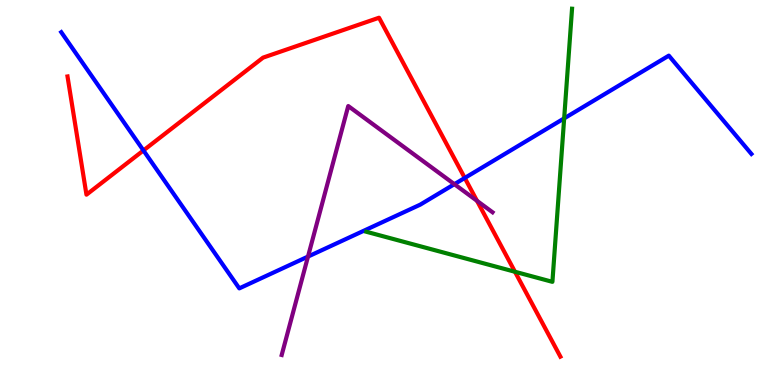[{'lines': ['blue', 'red'], 'intersections': [{'x': 1.85, 'y': 6.09}, {'x': 6.0, 'y': 5.38}]}, {'lines': ['green', 'red'], 'intersections': [{'x': 6.64, 'y': 2.94}]}, {'lines': ['purple', 'red'], 'intersections': [{'x': 6.15, 'y': 4.78}]}, {'lines': ['blue', 'green'], 'intersections': [{'x': 7.28, 'y': 6.93}]}, {'lines': ['blue', 'purple'], 'intersections': [{'x': 3.97, 'y': 3.34}, {'x': 5.86, 'y': 5.22}]}, {'lines': ['green', 'purple'], 'intersections': []}]